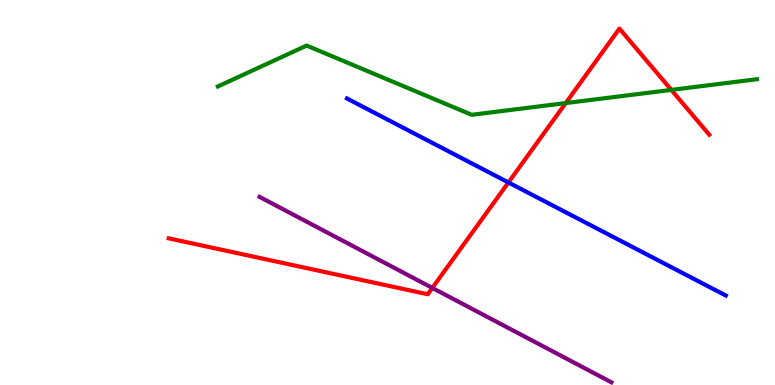[{'lines': ['blue', 'red'], 'intersections': [{'x': 6.56, 'y': 5.26}]}, {'lines': ['green', 'red'], 'intersections': [{'x': 7.3, 'y': 7.32}, {'x': 8.66, 'y': 7.66}]}, {'lines': ['purple', 'red'], 'intersections': [{'x': 5.58, 'y': 2.52}]}, {'lines': ['blue', 'green'], 'intersections': []}, {'lines': ['blue', 'purple'], 'intersections': []}, {'lines': ['green', 'purple'], 'intersections': []}]